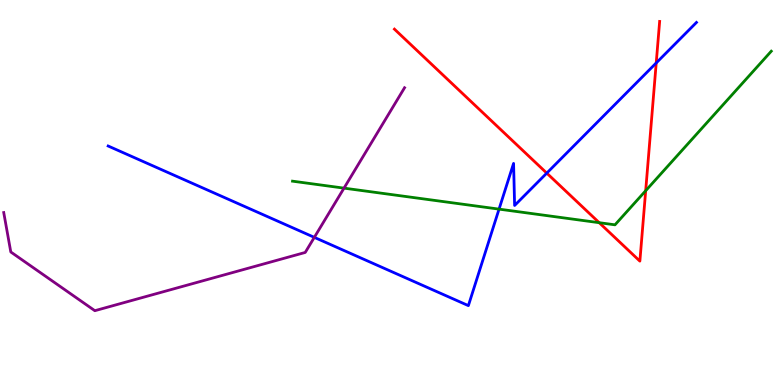[{'lines': ['blue', 'red'], 'intersections': [{'x': 7.06, 'y': 5.5}, {'x': 8.47, 'y': 8.36}]}, {'lines': ['green', 'red'], 'intersections': [{'x': 7.73, 'y': 4.22}, {'x': 8.33, 'y': 5.05}]}, {'lines': ['purple', 'red'], 'intersections': []}, {'lines': ['blue', 'green'], 'intersections': [{'x': 6.44, 'y': 4.57}]}, {'lines': ['blue', 'purple'], 'intersections': [{'x': 4.06, 'y': 3.83}]}, {'lines': ['green', 'purple'], 'intersections': [{'x': 4.44, 'y': 5.11}]}]